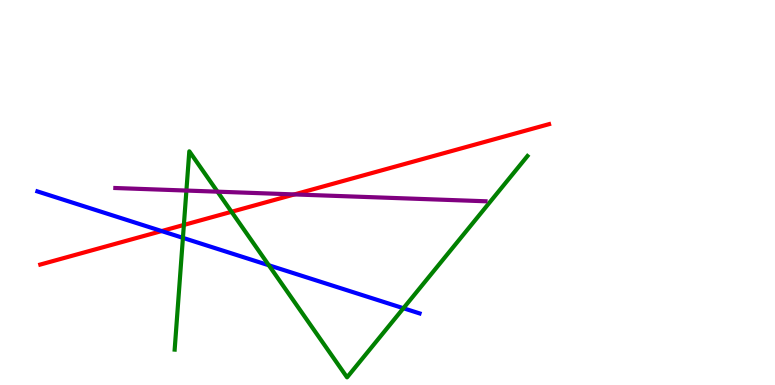[{'lines': ['blue', 'red'], 'intersections': [{'x': 2.09, 'y': 4.0}]}, {'lines': ['green', 'red'], 'intersections': [{'x': 2.37, 'y': 4.16}, {'x': 2.99, 'y': 4.5}]}, {'lines': ['purple', 'red'], 'intersections': [{'x': 3.8, 'y': 4.95}]}, {'lines': ['blue', 'green'], 'intersections': [{'x': 2.36, 'y': 3.82}, {'x': 3.47, 'y': 3.11}, {'x': 5.21, 'y': 1.99}]}, {'lines': ['blue', 'purple'], 'intersections': []}, {'lines': ['green', 'purple'], 'intersections': [{'x': 2.41, 'y': 5.05}, {'x': 2.81, 'y': 5.02}]}]